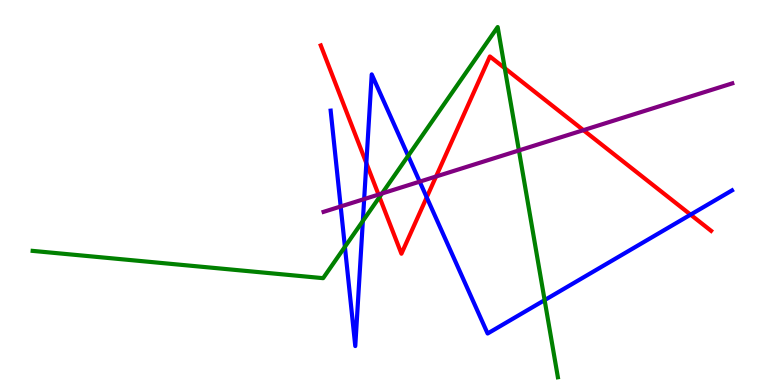[{'lines': ['blue', 'red'], 'intersections': [{'x': 4.73, 'y': 5.76}, {'x': 5.51, 'y': 4.87}, {'x': 8.91, 'y': 4.42}]}, {'lines': ['green', 'red'], 'intersections': [{'x': 4.9, 'y': 4.88}, {'x': 6.51, 'y': 8.23}]}, {'lines': ['purple', 'red'], 'intersections': [{'x': 4.88, 'y': 4.95}, {'x': 5.63, 'y': 5.42}, {'x': 7.53, 'y': 6.62}]}, {'lines': ['blue', 'green'], 'intersections': [{'x': 4.45, 'y': 3.59}, {'x': 4.68, 'y': 4.26}, {'x': 5.27, 'y': 5.95}, {'x': 7.03, 'y': 2.2}]}, {'lines': ['blue', 'purple'], 'intersections': [{'x': 4.4, 'y': 4.64}, {'x': 4.7, 'y': 4.83}, {'x': 5.42, 'y': 5.28}]}, {'lines': ['green', 'purple'], 'intersections': [{'x': 4.93, 'y': 4.97}, {'x': 6.7, 'y': 6.09}]}]